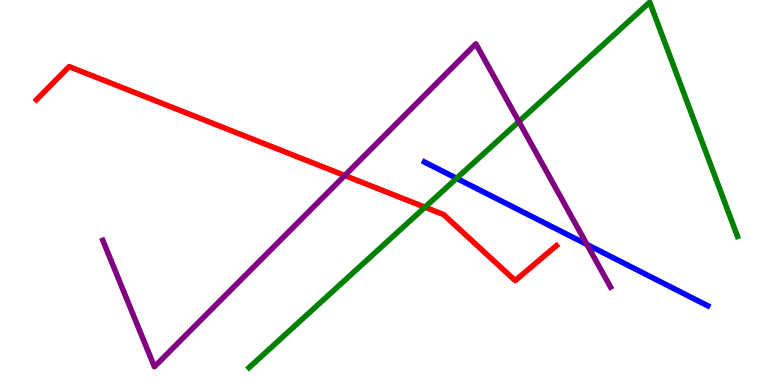[{'lines': ['blue', 'red'], 'intersections': []}, {'lines': ['green', 'red'], 'intersections': [{'x': 5.48, 'y': 4.62}]}, {'lines': ['purple', 'red'], 'intersections': [{'x': 4.45, 'y': 5.44}]}, {'lines': ['blue', 'green'], 'intersections': [{'x': 5.89, 'y': 5.37}]}, {'lines': ['blue', 'purple'], 'intersections': [{'x': 7.57, 'y': 3.65}]}, {'lines': ['green', 'purple'], 'intersections': [{'x': 6.7, 'y': 6.84}]}]